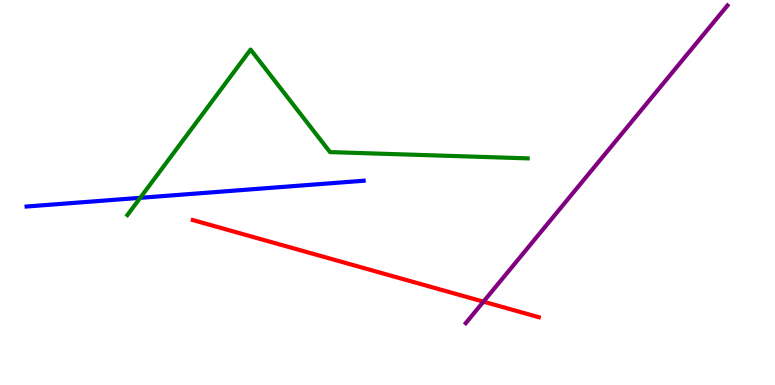[{'lines': ['blue', 'red'], 'intersections': []}, {'lines': ['green', 'red'], 'intersections': []}, {'lines': ['purple', 'red'], 'intersections': [{'x': 6.24, 'y': 2.16}]}, {'lines': ['blue', 'green'], 'intersections': [{'x': 1.81, 'y': 4.86}]}, {'lines': ['blue', 'purple'], 'intersections': []}, {'lines': ['green', 'purple'], 'intersections': []}]